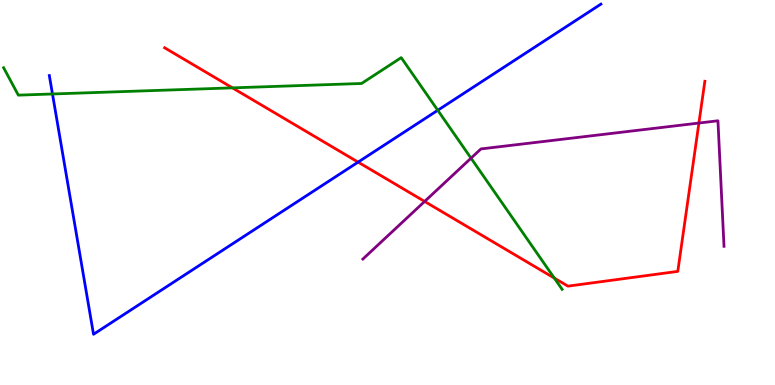[{'lines': ['blue', 'red'], 'intersections': [{'x': 4.62, 'y': 5.79}]}, {'lines': ['green', 'red'], 'intersections': [{'x': 3.0, 'y': 7.72}, {'x': 7.15, 'y': 2.78}]}, {'lines': ['purple', 'red'], 'intersections': [{'x': 5.48, 'y': 4.77}, {'x': 9.02, 'y': 6.8}]}, {'lines': ['blue', 'green'], 'intersections': [{'x': 0.677, 'y': 7.56}, {'x': 5.65, 'y': 7.14}]}, {'lines': ['blue', 'purple'], 'intersections': []}, {'lines': ['green', 'purple'], 'intersections': [{'x': 6.08, 'y': 5.89}]}]